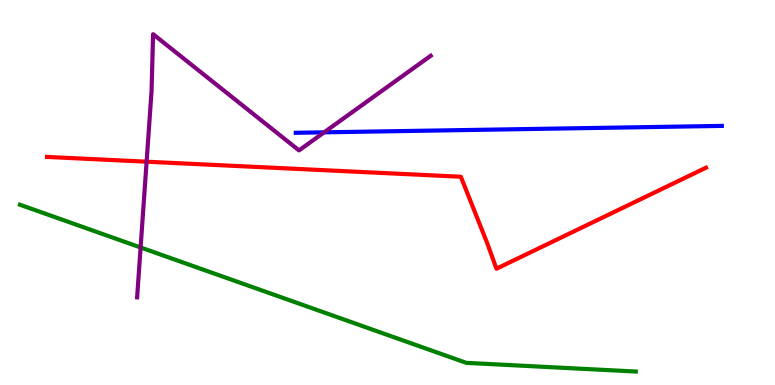[{'lines': ['blue', 'red'], 'intersections': []}, {'lines': ['green', 'red'], 'intersections': []}, {'lines': ['purple', 'red'], 'intersections': [{'x': 1.89, 'y': 5.8}]}, {'lines': ['blue', 'green'], 'intersections': []}, {'lines': ['blue', 'purple'], 'intersections': [{'x': 4.18, 'y': 6.56}]}, {'lines': ['green', 'purple'], 'intersections': [{'x': 1.81, 'y': 3.57}]}]